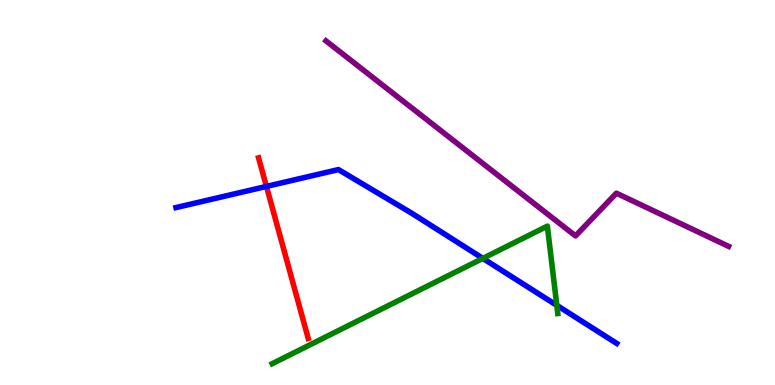[{'lines': ['blue', 'red'], 'intersections': [{'x': 3.44, 'y': 5.16}]}, {'lines': ['green', 'red'], 'intersections': []}, {'lines': ['purple', 'red'], 'intersections': []}, {'lines': ['blue', 'green'], 'intersections': [{'x': 6.23, 'y': 3.29}, {'x': 7.18, 'y': 2.07}]}, {'lines': ['blue', 'purple'], 'intersections': []}, {'lines': ['green', 'purple'], 'intersections': []}]